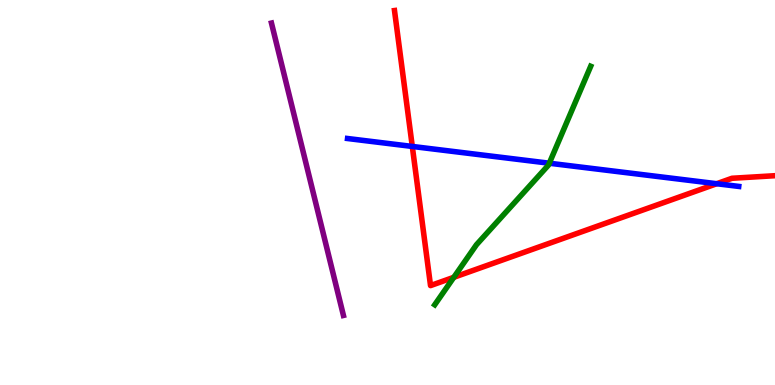[{'lines': ['blue', 'red'], 'intersections': [{'x': 5.32, 'y': 6.2}, {'x': 9.25, 'y': 5.23}]}, {'lines': ['green', 'red'], 'intersections': [{'x': 5.86, 'y': 2.8}]}, {'lines': ['purple', 'red'], 'intersections': []}, {'lines': ['blue', 'green'], 'intersections': [{'x': 7.09, 'y': 5.76}]}, {'lines': ['blue', 'purple'], 'intersections': []}, {'lines': ['green', 'purple'], 'intersections': []}]